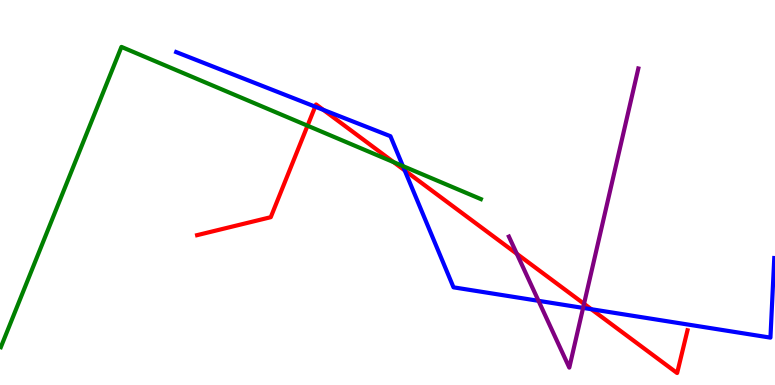[{'lines': ['blue', 'red'], 'intersections': [{'x': 4.07, 'y': 7.23}, {'x': 4.17, 'y': 7.15}, {'x': 5.22, 'y': 5.57}, {'x': 7.63, 'y': 1.97}]}, {'lines': ['green', 'red'], 'intersections': [{'x': 3.97, 'y': 6.74}, {'x': 5.08, 'y': 5.79}]}, {'lines': ['purple', 'red'], 'intersections': [{'x': 6.67, 'y': 3.41}, {'x': 7.54, 'y': 2.11}]}, {'lines': ['blue', 'green'], 'intersections': [{'x': 5.2, 'y': 5.69}]}, {'lines': ['blue', 'purple'], 'intersections': [{'x': 6.95, 'y': 2.19}, {'x': 7.52, 'y': 2.0}]}, {'lines': ['green', 'purple'], 'intersections': []}]